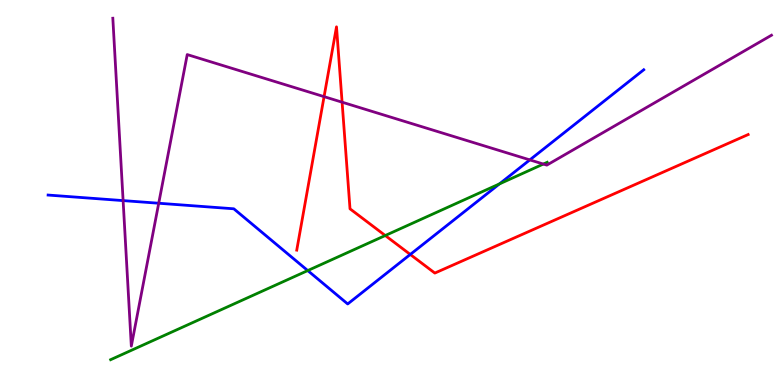[{'lines': ['blue', 'red'], 'intersections': [{'x': 5.29, 'y': 3.39}]}, {'lines': ['green', 'red'], 'intersections': [{'x': 4.97, 'y': 3.88}]}, {'lines': ['purple', 'red'], 'intersections': [{'x': 4.18, 'y': 7.49}, {'x': 4.41, 'y': 7.35}]}, {'lines': ['blue', 'green'], 'intersections': [{'x': 3.97, 'y': 2.97}, {'x': 6.44, 'y': 5.22}]}, {'lines': ['blue', 'purple'], 'intersections': [{'x': 1.59, 'y': 4.79}, {'x': 2.05, 'y': 4.72}, {'x': 6.84, 'y': 5.85}]}, {'lines': ['green', 'purple'], 'intersections': [{'x': 7.01, 'y': 5.74}]}]